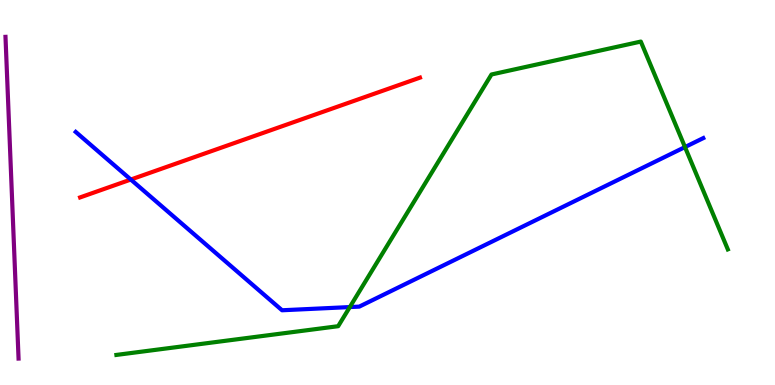[{'lines': ['blue', 'red'], 'intersections': [{'x': 1.69, 'y': 5.34}]}, {'lines': ['green', 'red'], 'intersections': []}, {'lines': ['purple', 'red'], 'intersections': []}, {'lines': ['blue', 'green'], 'intersections': [{'x': 4.51, 'y': 2.02}, {'x': 8.84, 'y': 6.18}]}, {'lines': ['blue', 'purple'], 'intersections': []}, {'lines': ['green', 'purple'], 'intersections': []}]